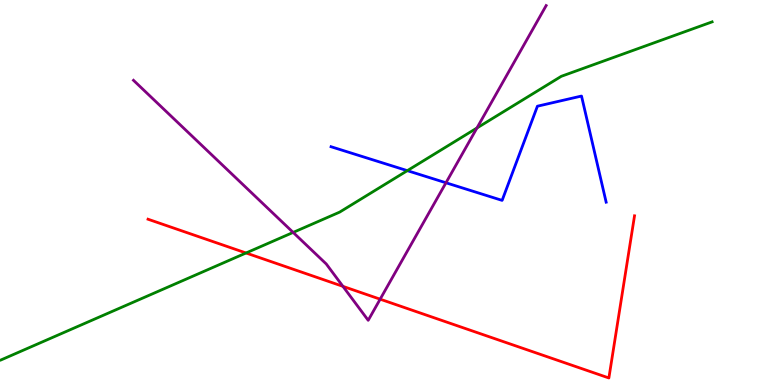[{'lines': ['blue', 'red'], 'intersections': []}, {'lines': ['green', 'red'], 'intersections': [{'x': 3.17, 'y': 3.43}]}, {'lines': ['purple', 'red'], 'intersections': [{'x': 4.42, 'y': 2.56}, {'x': 4.91, 'y': 2.23}]}, {'lines': ['blue', 'green'], 'intersections': [{'x': 5.26, 'y': 5.57}]}, {'lines': ['blue', 'purple'], 'intersections': [{'x': 5.75, 'y': 5.25}]}, {'lines': ['green', 'purple'], 'intersections': [{'x': 3.78, 'y': 3.96}, {'x': 6.15, 'y': 6.68}]}]